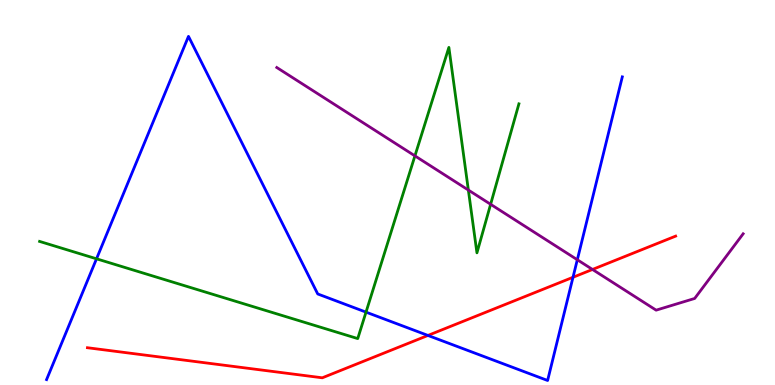[{'lines': ['blue', 'red'], 'intersections': [{'x': 5.52, 'y': 1.29}, {'x': 7.39, 'y': 2.8}]}, {'lines': ['green', 'red'], 'intersections': []}, {'lines': ['purple', 'red'], 'intersections': [{'x': 7.65, 'y': 3.0}]}, {'lines': ['blue', 'green'], 'intersections': [{'x': 1.25, 'y': 3.28}, {'x': 4.72, 'y': 1.89}]}, {'lines': ['blue', 'purple'], 'intersections': [{'x': 7.45, 'y': 3.25}]}, {'lines': ['green', 'purple'], 'intersections': [{'x': 5.35, 'y': 5.95}, {'x': 6.04, 'y': 5.06}, {'x': 6.33, 'y': 4.69}]}]